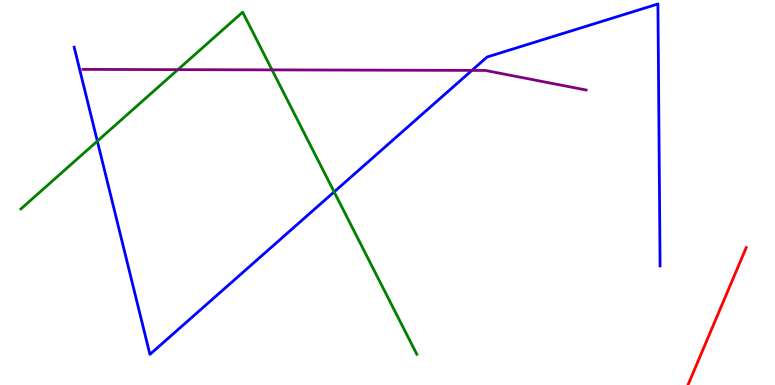[{'lines': ['blue', 'red'], 'intersections': []}, {'lines': ['green', 'red'], 'intersections': []}, {'lines': ['purple', 'red'], 'intersections': []}, {'lines': ['blue', 'green'], 'intersections': [{'x': 1.26, 'y': 6.33}, {'x': 4.31, 'y': 5.02}]}, {'lines': ['blue', 'purple'], 'intersections': [{'x': 6.09, 'y': 8.17}]}, {'lines': ['green', 'purple'], 'intersections': [{'x': 2.3, 'y': 8.19}, {'x': 3.51, 'y': 8.18}]}]